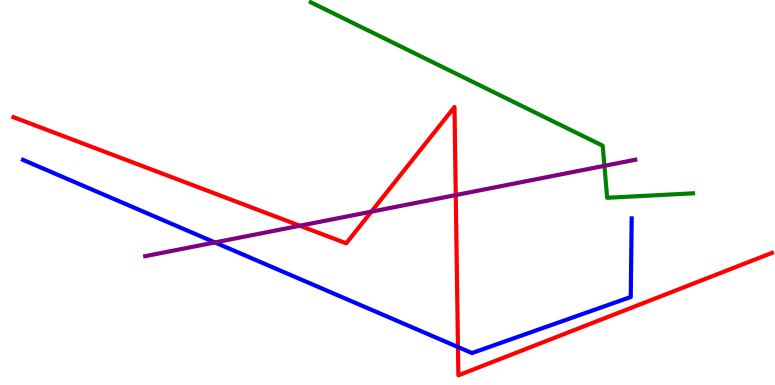[{'lines': ['blue', 'red'], 'intersections': [{'x': 5.91, 'y': 0.986}]}, {'lines': ['green', 'red'], 'intersections': []}, {'lines': ['purple', 'red'], 'intersections': [{'x': 3.87, 'y': 4.14}, {'x': 4.79, 'y': 4.5}, {'x': 5.88, 'y': 4.93}]}, {'lines': ['blue', 'green'], 'intersections': []}, {'lines': ['blue', 'purple'], 'intersections': [{'x': 2.77, 'y': 3.7}]}, {'lines': ['green', 'purple'], 'intersections': [{'x': 7.8, 'y': 5.69}]}]